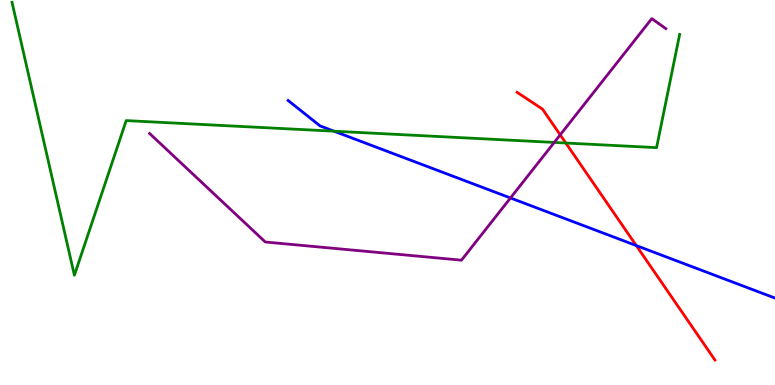[{'lines': ['blue', 'red'], 'intersections': [{'x': 8.21, 'y': 3.62}]}, {'lines': ['green', 'red'], 'intersections': [{'x': 7.3, 'y': 6.29}]}, {'lines': ['purple', 'red'], 'intersections': [{'x': 7.23, 'y': 6.5}]}, {'lines': ['blue', 'green'], 'intersections': [{'x': 4.31, 'y': 6.59}]}, {'lines': ['blue', 'purple'], 'intersections': [{'x': 6.59, 'y': 4.86}]}, {'lines': ['green', 'purple'], 'intersections': [{'x': 7.15, 'y': 6.3}]}]